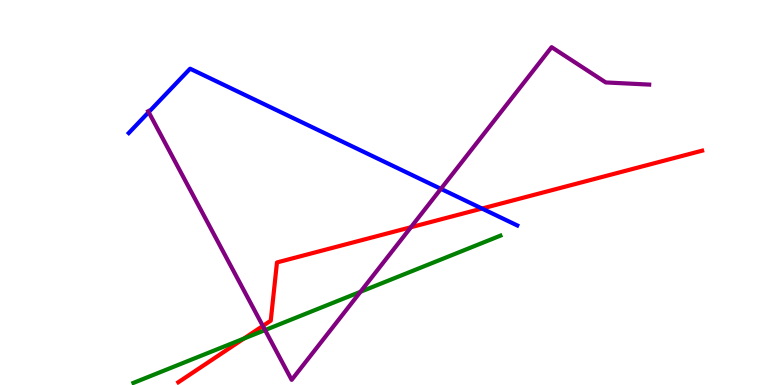[{'lines': ['blue', 'red'], 'intersections': [{'x': 6.22, 'y': 4.58}]}, {'lines': ['green', 'red'], 'intersections': [{'x': 3.15, 'y': 1.21}]}, {'lines': ['purple', 'red'], 'intersections': [{'x': 3.39, 'y': 1.53}, {'x': 5.3, 'y': 4.1}]}, {'lines': ['blue', 'green'], 'intersections': []}, {'lines': ['blue', 'purple'], 'intersections': [{'x': 1.92, 'y': 7.09}, {'x': 5.69, 'y': 5.09}]}, {'lines': ['green', 'purple'], 'intersections': [{'x': 3.42, 'y': 1.43}, {'x': 4.65, 'y': 2.42}]}]